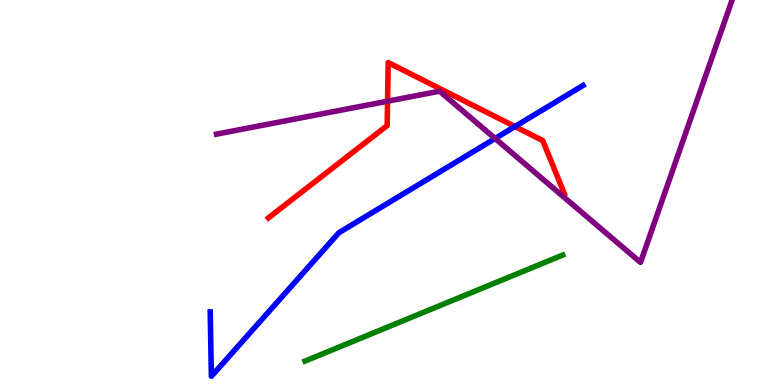[{'lines': ['blue', 'red'], 'intersections': [{'x': 6.64, 'y': 6.71}]}, {'lines': ['green', 'red'], 'intersections': []}, {'lines': ['purple', 'red'], 'intersections': [{'x': 5.0, 'y': 7.37}]}, {'lines': ['blue', 'green'], 'intersections': []}, {'lines': ['blue', 'purple'], 'intersections': [{'x': 6.39, 'y': 6.4}]}, {'lines': ['green', 'purple'], 'intersections': []}]